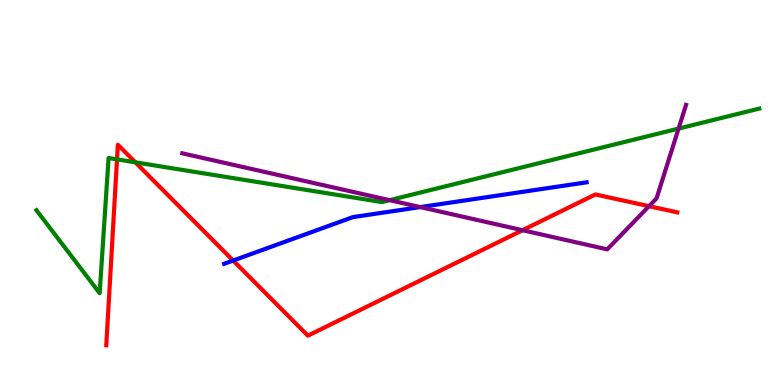[{'lines': ['blue', 'red'], 'intersections': [{'x': 3.01, 'y': 3.23}]}, {'lines': ['green', 'red'], 'intersections': [{'x': 1.51, 'y': 5.86}, {'x': 1.75, 'y': 5.78}]}, {'lines': ['purple', 'red'], 'intersections': [{'x': 6.74, 'y': 4.02}, {'x': 8.37, 'y': 4.64}]}, {'lines': ['blue', 'green'], 'intersections': []}, {'lines': ['blue', 'purple'], 'intersections': [{'x': 5.42, 'y': 4.62}]}, {'lines': ['green', 'purple'], 'intersections': [{'x': 5.03, 'y': 4.8}, {'x': 8.76, 'y': 6.66}]}]